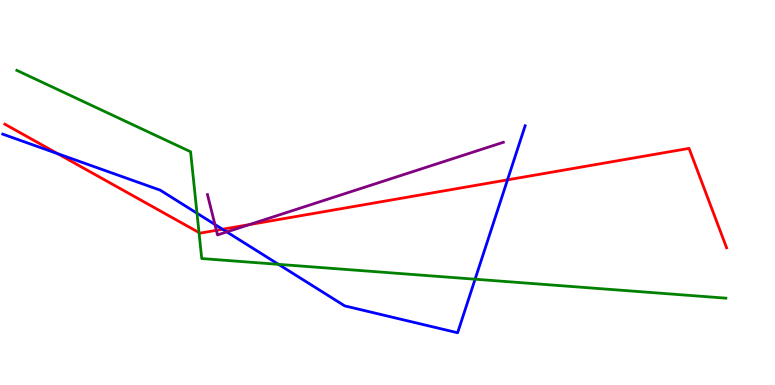[{'lines': ['blue', 'red'], 'intersections': [{'x': 0.745, 'y': 6.01}, {'x': 2.87, 'y': 4.05}, {'x': 6.55, 'y': 5.33}]}, {'lines': ['green', 'red'], 'intersections': [{'x': 2.57, 'y': 3.96}]}, {'lines': ['purple', 'red'], 'intersections': [{'x': 2.79, 'y': 4.02}, {'x': 3.22, 'y': 4.17}]}, {'lines': ['blue', 'green'], 'intersections': [{'x': 2.54, 'y': 4.46}, {'x': 3.59, 'y': 3.13}, {'x': 6.13, 'y': 2.75}]}, {'lines': ['blue', 'purple'], 'intersections': [{'x': 2.77, 'y': 4.17}, {'x': 2.93, 'y': 3.98}]}, {'lines': ['green', 'purple'], 'intersections': []}]